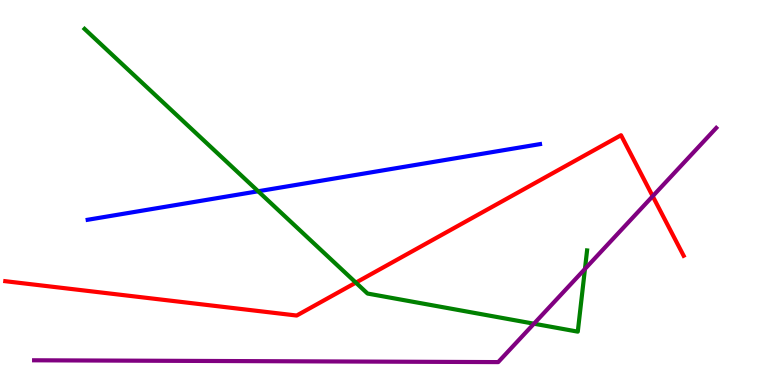[{'lines': ['blue', 'red'], 'intersections': []}, {'lines': ['green', 'red'], 'intersections': [{'x': 4.59, 'y': 2.66}]}, {'lines': ['purple', 'red'], 'intersections': [{'x': 8.42, 'y': 4.9}]}, {'lines': ['blue', 'green'], 'intersections': [{'x': 3.33, 'y': 5.03}]}, {'lines': ['blue', 'purple'], 'intersections': []}, {'lines': ['green', 'purple'], 'intersections': [{'x': 6.89, 'y': 1.59}, {'x': 7.55, 'y': 3.01}]}]